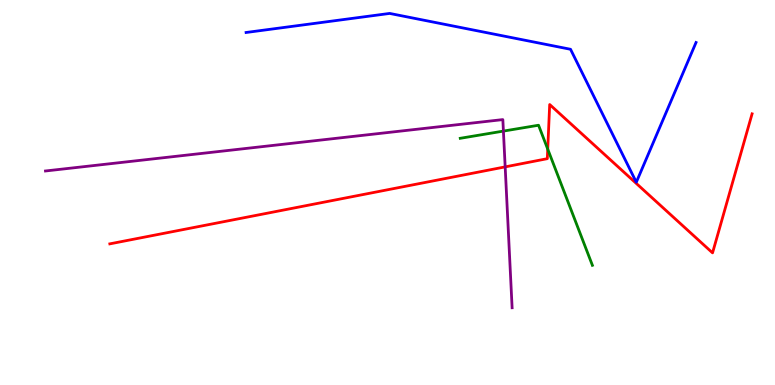[{'lines': ['blue', 'red'], 'intersections': []}, {'lines': ['green', 'red'], 'intersections': [{'x': 7.07, 'y': 6.13}]}, {'lines': ['purple', 'red'], 'intersections': [{'x': 6.52, 'y': 5.67}]}, {'lines': ['blue', 'green'], 'intersections': []}, {'lines': ['blue', 'purple'], 'intersections': []}, {'lines': ['green', 'purple'], 'intersections': [{'x': 6.5, 'y': 6.59}]}]